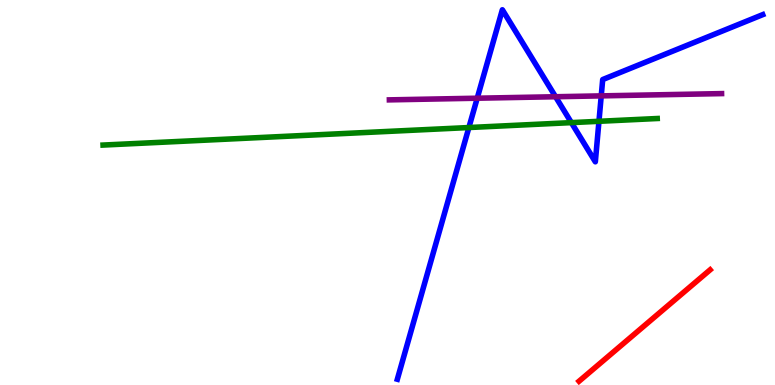[{'lines': ['blue', 'red'], 'intersections': []}, {'lines': ['green', 'red'], 'intersections': []}, {'lines': ['purple', 'red'], 'intersections': []}, {'lines': ['blue', 'green'], 'intersections': [{'x': 6.05, 'y': 6.69}, {'x': 7.37, 'y': 6.81}, {'x': 7.73, 'y': 6.85}]}, {'lines': ['blue', 'purple'], 'intersections': [{'x': 6.16, 'y': 7.45}, {'x': 7.17, 'y': 7.49}, {'x': 7.76, 'y': 7.51}]}, {'lines': ['green', 'purple'], 'intersections': []}]